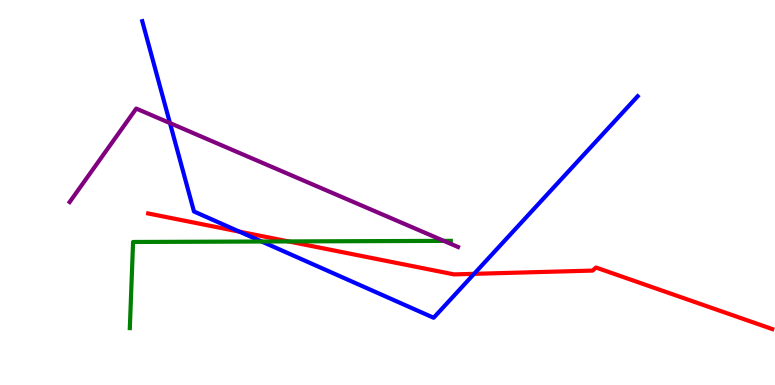[{'lines': ['blue', 'red'], 'intersections': [{'x': 3.09, 'y': 3.98}, {'x': 6.12, 'y': 2.89}]}, {'lines': ['green', 'red'], 'intersections': [{'x': 3.72, 'y': 3.73}]}, {'lines': ['purple', 'red'], 'intersections': []}, {'lines': ['blue', 'green'], 'intersections': [{'x': 3.38, 'y': 3.73}]}, {'lines': ['blue', 'purple'], 'intersections': [{'x': 2.19, 'y': 6.8}]}, {'lines': ['green', 'purple'], 'intersections': [{'x': 5.73, 'y': 3.74}]}]